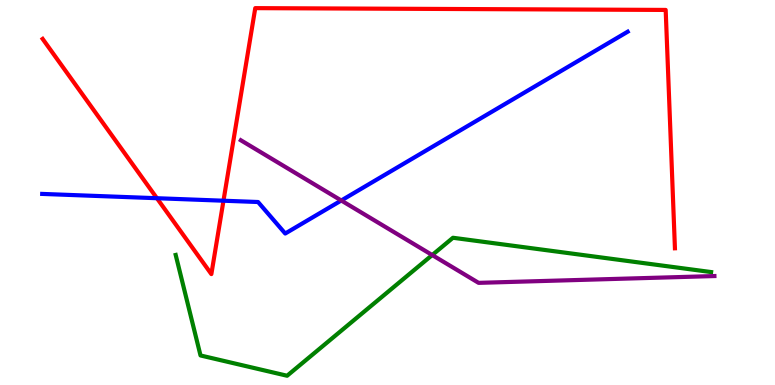[{'lines': ['blue', 'red'], 'intersections': [{'x': 2.02, 'y': 4.85}, {'x': 2.88, 'y': 4.79}]}, {'lines': ['green', 'red'], 'intersections': []}, {'lines': ['purple', 'red'], 'intersections': []}, {'lines': ['blue', 'green'], 'intersections': []}, {'lines': ['blue', 'purple'], 'intersections': [{'x': 4.4, 'y': 4.79}]}, {'lines': ['green', 'purple'], 'intersections': [{'x': 5.58, 'y': 3.38}]}]